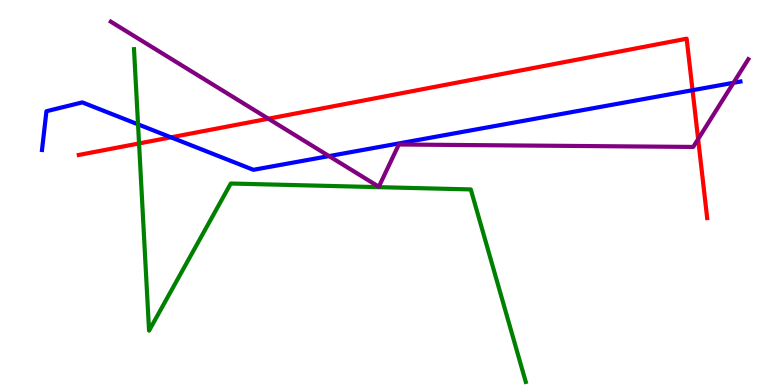[{'lines': ['blue', 'red'], 'intersections': [{'x': 2.21, 'y': 6.43}, {'x': 8.94, 'y': 7.66}]}, {'lines': ['green', 'red'], 'intersections': [{'x': 1.79, 'y': 6.27}]}, {'lines': ['purple', 'red'], 'intersections': [{'x': 3.46, 'y': 6.92}, {'x': 9.01, 'y': 6.39}]}, {'lines': ['blue', 'green'], 'intersections': [{'x': 1.78, 'y': 6.77}]}, {'lines': ['blue', 'purple'], 'intersections': [{'x': 4.25, 'y': 5.95}, {'x': 9.46, 'y': 7.85}]}, {'lines': ['green', 'purple'], 'intersections': []}]